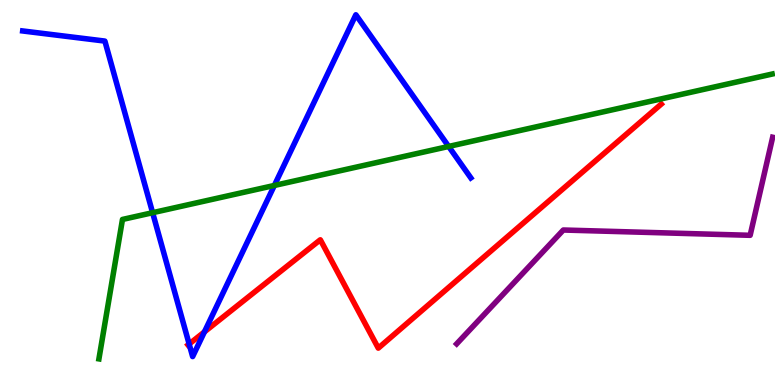[{'lines': ['blue', 'red'], 'intersections': [{'x': 2.44, 'y': 1.06}, {'x': 2.64, 'y': 1.38}]}, {'lines': ['green', 'red'], 'intersections': []}, {'lines': ['purple', 'red'], 'intersections': []}, {'lines': ['blue', 'green'], 'intersections': [{'x': 1.97, 'y': 4.48}, {'x': 3.54, 'y': 5.18}, {'x': 5.79, 'y': 6.2}]}, {'lines': ['blue', 'purple'], 'intersections': []}, {'lines': ['green', 'purple'], 'intersections': []}]